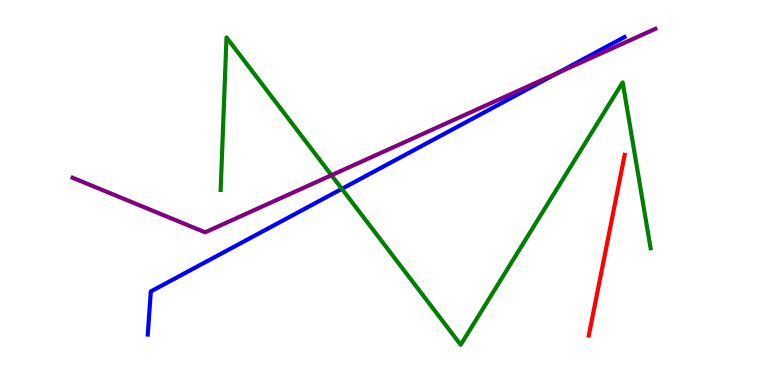[{'lines': ['blue', 'red'], 'intersections': []}, {'lines': ['green', 'red'], 'intersections': []}, {'lines': ['purple', 'red'], 'intersections': []}, {'lines': ['blue', 'green'], 'intersections': [{'x': 4.41, 'y': 5.09}]}, {'lines': ['blue', 'purple'], 'intersections': [{'x': 7.19, 'y': 8.1}]}, {'lines': ['green', 'purple'], 'intersections': [{'x': 4.28, 'y': 5.45}]}]